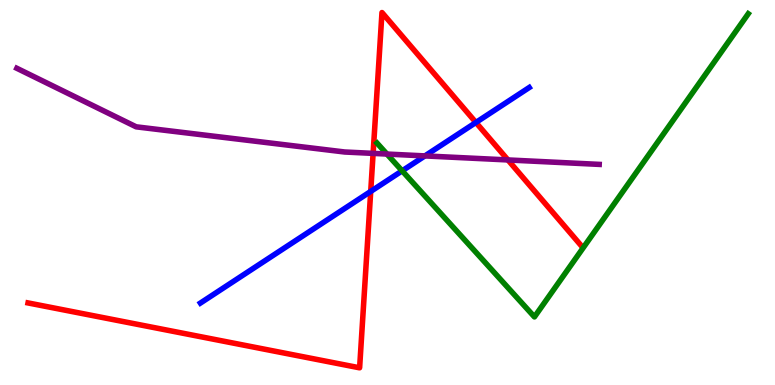[{'lines': ['blue', 'red'], 'intersections': [{'x': 4.78, 'y': 5.03}, {'x': 6.14, 'y': 6.82}]}, {'lines': ['green', 'red'], 'intersections': []}, {'lines': ['purple', 'red'], 'intersections': [{'x': 4.81, 'y': 6.02}, {'x': 6.55, 'y': 5.85}]}, {'lines': ['blue', 'green'], 'intersections': [{'x': 5.19, 'y': 5.56}]}, {'lines': ['blue', 'purple'], 'intersections': [{'x': 5.48, 'y': 5.95}]}, {'lines': ['green', 'purple'], 'intersections': [{'x': 4.99, 'y': 6.0}]}]